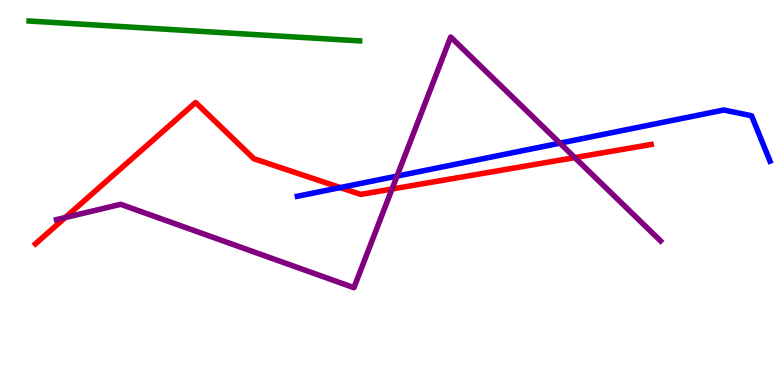[{'lines': ['blue', 'red'], 'intersections': [{'x': 4.39, 'y': 5.13}]}, {'lines': ['green', 'red'], 'intersections': []}, {'lines': ['purple', 'red'], 'intersections': [{'x': 0.842, 'y': 4.35}, {'x': 5.06, 'y': 5.09}, {'x': 7.42, 'y': 5.91}]}, {'lines': ['blue', 'green'], 'intersections': []}, {'lines': ['blue', 'purple'], 'intersections': [{'x': 5.12, 'y': 5.43}, {'x': 7.22, 'y': 6.28}]}, {'lines': ['green', 'purple'], 'intersections': []}]